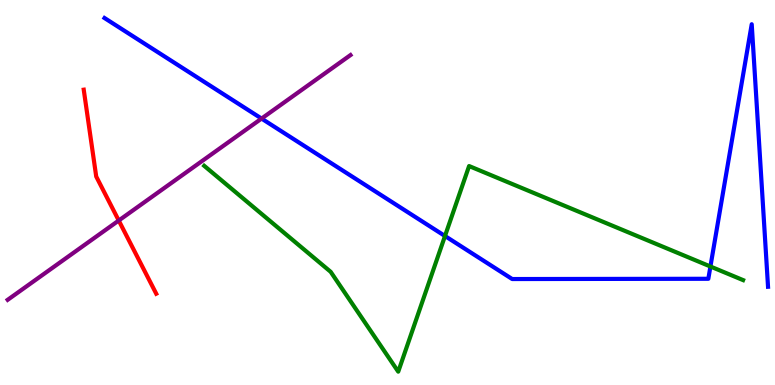[{'lines': ['blue', 'red'], 'intersections': []}, {'lines': ['green', 'red'], 'intersections': []}, {'lines': ['purple', 'red'], 'intersections': [{'x': 1.53, 'y': 4.27}]}, {'lines': ['blue', 'green'], 'intersections': [{'x': 5.74, 'y': 3.87}, {'x': 9.17, 'y': 3.08}]}, {'lines': ['blue', 'purple'], 'intersections': [{'x': 3.37, 'y': 6.92}]}, {'lines': ['green', 'purple'], 'intersections': []}]